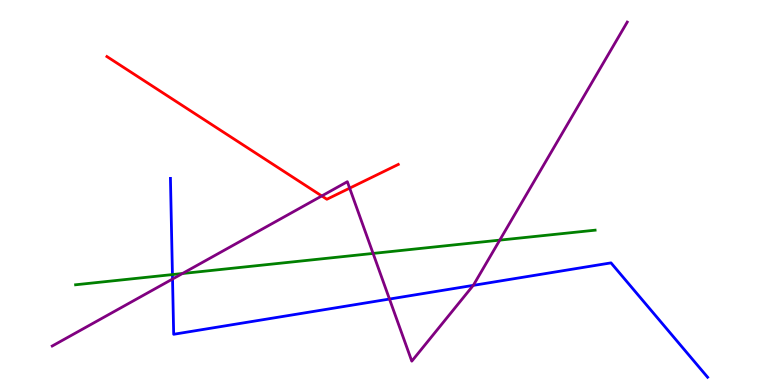[{'lines': ['blue', 'red'], 'intersections': []}, {'lines': ['green', 'red'], 'intersections': []}, {'lines': ['purple', 'red'], 'intersections': [{'x': 4.15, 'y': 4.91}, {'x': 4.51, 'y': 5.11}]}, {'lines': ['blue', 'green'], 'intersections': [{'x': 2.22, 'y': 2.87}]}, {'lines': ['blue', 'purple'], 'intersections': [{'x': 2.23, 'y': 2.75}, {'x': 5.03, 'y': 2.23}, {'x': 6.11, 'y': 2.59}]}, {'lines': ['green', 'purple'], 'intersections': [{'x': 2.35, 'y': 2.9}, {'x': 4.81, 'y': 3.42}, {'x': 6.45, 'y': 3.76}]}]